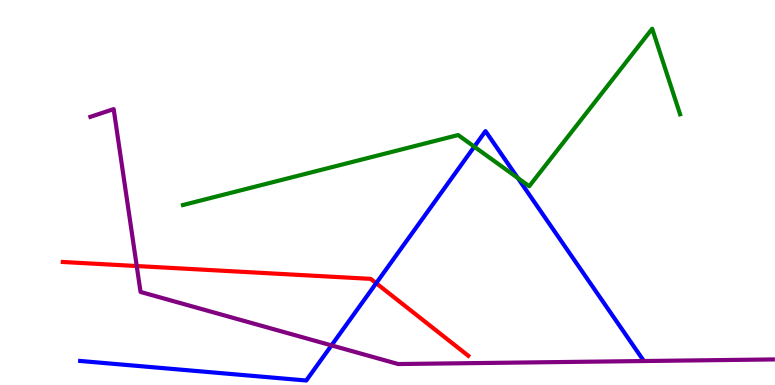[{'lines': ['blue', 'red'], 'intersections': [{'x': 4.85, 'y': 2.64}]}, {'lines': ['green', 'red'], 'intersections': []}, {'lines': ['purple', 'red'], 'intersections': [{'x': 1.76, 'y': 3.09}]}, {'lines': ['blue', 'green'], 'intersections': [{'x': 6.12, 'y': 6.19}, {'x': 6.68, 'y': 5.38}]}, {'lines': ['blue', 'purple'], 'intersections': [{'x': 4.28, 'y': 1.03}]}, {'lines': ['green', 'purple'], 'intersections': []}]